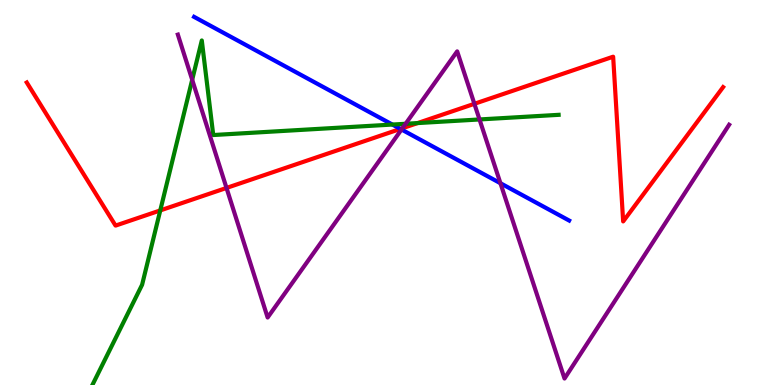[{'lines': ['blue', 'red'], 'intersections': [{'x': 5.17, 'y': 6.65}]}, {'lines': ['green', 'red'], 'intersections': [{'x': 2.07, 'y': 4.53}, {'x': 5.39, 'y': 6.8}]}, {'lines': ['purple', 'red'], 'intersections': [{'x': 2.92, 'y': 5.12}, {'x': 5.19, 'y': 6.67}, {'x': 6.12, 'y': 7.3}]}, {'lines': ['blue', 'green'], 'intersections': [{'x': 5.06, 'y': 6.76}]}, {'lines': ['blue', 'purple'], 'intersections': [{'x': 5.18, 'y': 6.64}, {'x': 6.46, 'y': 5.24}]}, {'lines': ['green', 'purple'], 'intersections': [{'x': 2.48, 'y': 7.93}, {'x': 5.23, 'y': 6.78}, {'x': 6.19, 'y': 6.9}]}]